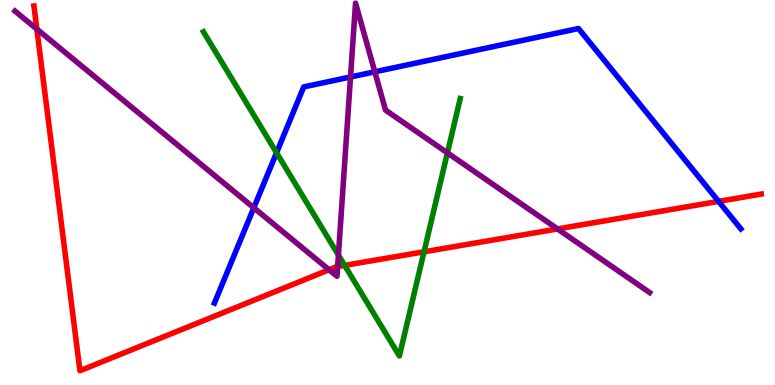[{'lines': ['blue', 'red'], 'intersections': [{'x': 9.27, 'y': 4.77}]}, {'lines': ['green', 'red'], 'intersections': [{'x': 4.45, 'y': 3.11}, {'x': 5.47, 'y': 3.46}]}, {'lines': ['purple', 'red'], 'intersections': [{'x': 0.476, 'y': 9.24}, {'x': 4.25, 'y': 2.99}, {'x': 4.36, 'y': 3.08}, {'x': 7.19, 'y': 4.05}]}, {'lines': ['blue', 'green'], 'intersections': [{'x': 3.57, 'y': 6.03}]}, {'lines': ['blue', 'purple'], 'intersections': [{'x': 3.27, 'y': 4.6}, {'x': 4.52, 'y': 8.0}, {'x': 4.84, 'y': 8.13}]}, {'lines': ['green', 'purple'], 'intersections': [{'x': 4.37, 'y': 3.37}, {'x': 5.77, 'y': 6.03}]}]